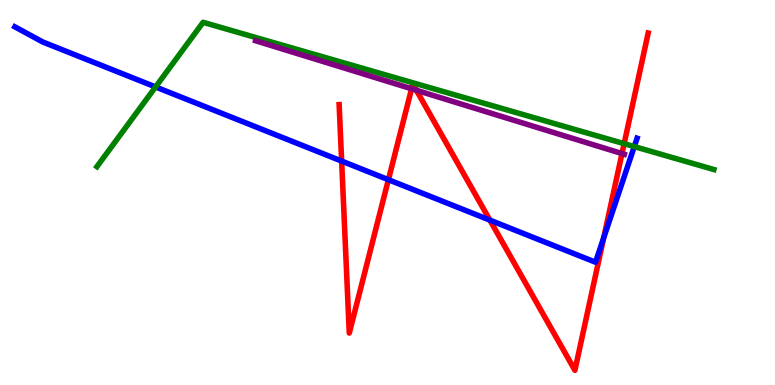[{'lines': ['blue', 'red'], 'intersections': [{'x': 4.41, 'y': 5.82}, {'x': 5.01, 'y': 5.33}, {'x': 6.32, 'y': 4.28}, {'x': 7.79, 'y': 3.82}]}, {'lines': ['green', 'red'], 'intersections': [{'x': 8.05, 'y': 6.27}]}, {'lines': ['purple', 'red'], 'intersections': [{'x': 5.31, 'y': 7.69}, {'x': 5.37, 'y': 7.66}, {'x': 8.03, 'y': 6.01}]}, {'lines': ['blue', 'green'], 'intersections': [{'x': 2.01, 'y': 7.74}, {'x': 8.18, 'y': 6.19}]}, {'lines': ['blue', 'purple'], 'intersections': []}, {'lines': ['green', 'purple'], 'intersections': []}]